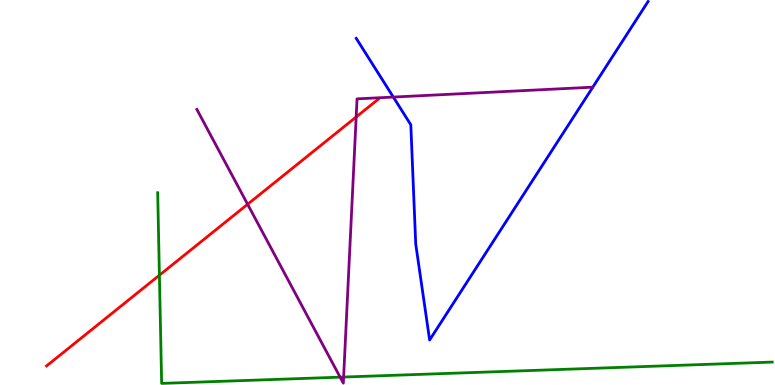[{'lines': ['blue', 'red'], 'intersections': []}, {'lines': ['green', 'red'], 'intersections': [{'x': 2.06, 'y': 2.85}]}, {'lines': ['purple', 'red'], 'intersections': [{'x': 3.2, 'y': 4.69}, {'x': 4.6, 'y': 6.96}]}, {'lines': ['blue', 'green'], 'intersections': []}, {'lines': ['blue', 'purple'], 'intersections': [{'x': 5.08, 'y': 7.48}]}, {'lines': ['green', 'purple'], 'intersections': [{'x': 4.39, 'y': 0.203}, {'x': 4.43, 'y': 0.207}]}]